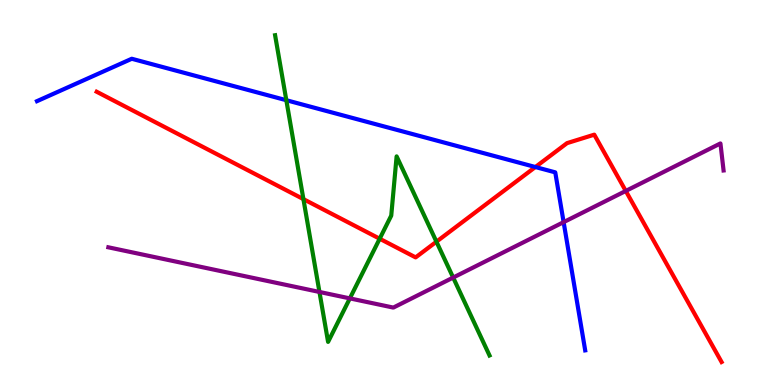[{'lines': ['blue', 'red'], 'intersections': [{'x': 6.91, 'y': 5.66}]}, {'lines': ['green', 'red'], 'intersections': [{'x': 3.92, 'y': 4.83}, {'x': 4.9, 'y': 3.8}, {'x': 5.63, 'y': 3.72}]}, {'lines': ['purple', 'red'], 'intersections': [{'x': 8.07, 'y': 5.04}]}, {'lines': ['blue', 'green'], 'intersections': [{'x': 3.69, 'y': 7.4}]}, {'lines': ['blue', 'purple'], 'intersections': [{'x': 7.27, 'y': 4.23}]}, {'lines': ['green', 'purple'], 'intersections': [{'x': 4.12, 'y': 2.42}, {'x': 4.51, 'y': 2.25}, {'x': 5.85, 'y': 2.79}]}]